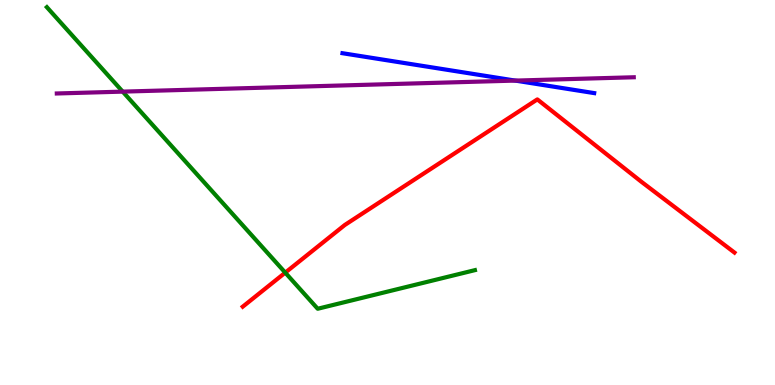[{'lines': ['blue', 'red'], 'intersections': []}, {'lines': ['green', 'red'], 'intersections': [{'x': 3.68, 'y': 2.92}]}, {'lines': ['purple', 'red'], 'intersections': []}, {'lines': ['blue', 'green'], 'intersections': []}, {'lines': ['blue', 'purple'], 'intersections': [{'x': 6.65, 'y': 7.91}]}, {'lines': ['green', 'purple'], 'intersections': [{'x': 1.58, 'y': 7.62}]}]